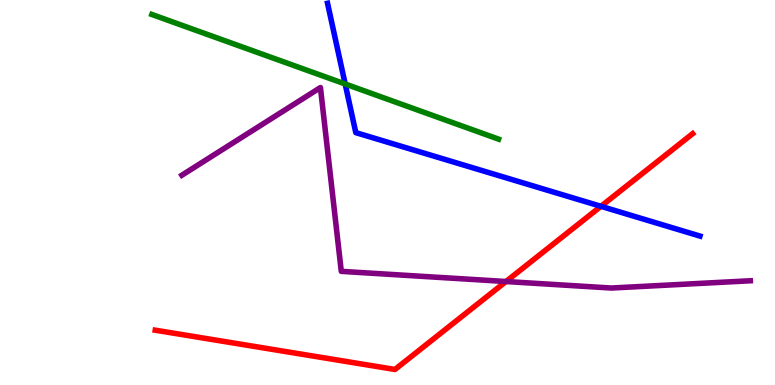[{'lines': ['blue', 'red'], 'intersections': [{'x': 7.75, 'y': 4.64}]}, {'lines': ['green', 'red'], 'intersections': []}, {'lines': ['purple', 'red'], 'intersections': [{'x': 6.53, 'y': 2.69}]}, {'lines': ['blue', 'green'], 'intersections': [{'x': 4.45, 'y': 7.82}]}, {'lines': ['blue', 'purple'], 'intersections': []}, {'lines': ['green', 'purple'], 'intersections': []}]